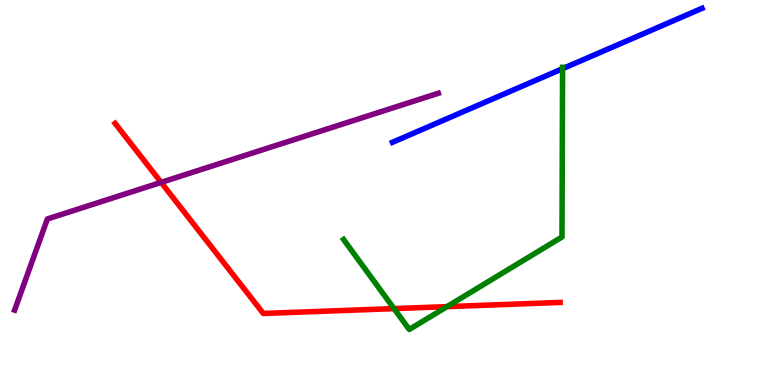[{'lines': ['blue', 'red'], 'intersections': []}, {'lines': ['green', 'red'], 'intersections': [{'x': 5.08, 'y': 1.98}, {'x': 5.77, 'y': 2.04}]}, {'lines': ['purple', 'red'], 'intersections': [{'x': 2.08, 'y': 5.26}]}, {'lines': ['blue', 'green'], 'intersections': [{'x': 7.26, 'y': 8.22}]}, {'lines': ['blue', 'purple'], 'intersections': []}, {'lines': ['green', 'purple'], 'intersections': []}]